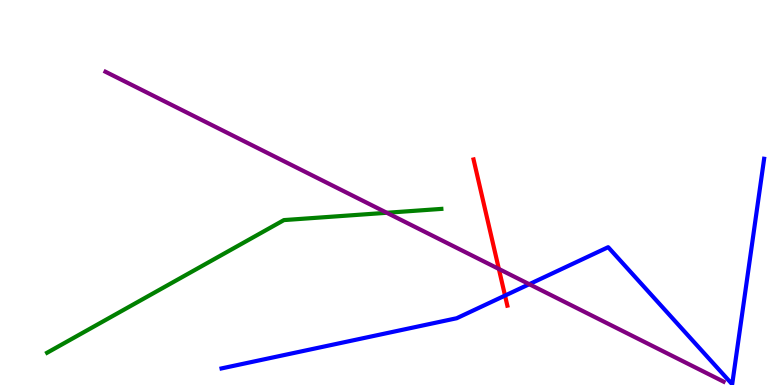[{'lines': ['blue', 'red'], 'intersections': [{'x': 6.52, 'y': 2.32}]}, {'lines': ['green', 'red'], 'intersections': []}, {'lines': ['purple', 'red'], 'intersections': [{'x': 6.44, 'y': 3.01}]}, {'lines': ['blue', 'green'], 'intersections': []}, {'lines': ['blue', 'purple'], 'intersections': [{'x': 6.83, 'y': 2.62}]}, {'lines': ['green', 'purple'], 'intersections': [{'x': 4.99, 'y': 4.47}]}]